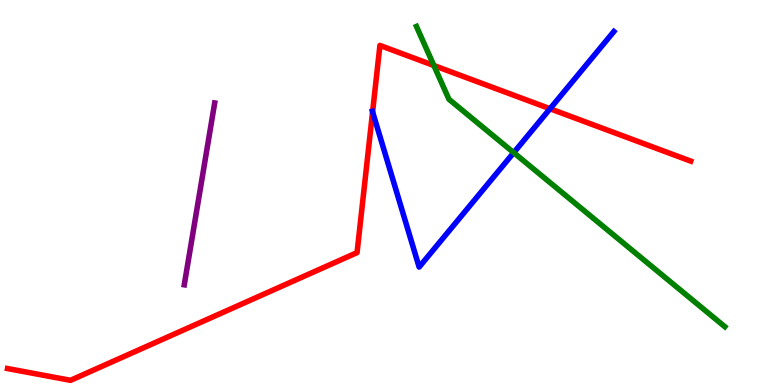[{'lines': ['blue', 'red'], 'intersections': [{'x': 4.81, 'y': 7.09}, {'x': 7.1, 'y': 7.18}]}, {'lines': ['green', 'red'], 'intersections': [{'x': 5.6, 'y': 8.3}]}, {'lines': ['purple', 'red'], 'intersections': []}, {'lines': ['blue', 'green'], 'intersections': [{'x': 6.63, 'y': 6.03}]}, {'lines': ['blue', 'purple'], 'intersections': []}, {'lines': ['green', 'purple'], 'intersections': []}]